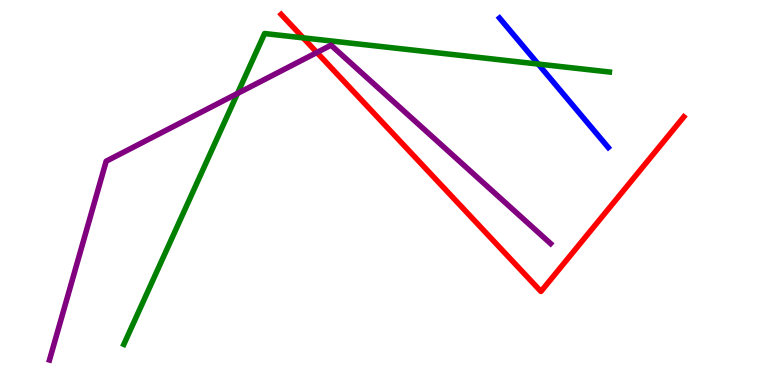[{'lines': ['blue', 'red'], 'intersections': []}, {'lines': ['green', 'red'], 'intersections': [{'x': 3.91, 'y': 9.02}]}, {'lines': ['purple', 'red'], 'intersections': [{'x': 4.09, 'y': 8.64}]}, {'lines': ['blue', 'green'], 'intersections': [{'x': 6.94, 'y': 8.34}]}, {'lines': ['blue', 'purple'], 'intersections': []}, {'lines': ['green', 'purple'], 'intersections': [{'x': 3.06, 'y': 7.57}]}]